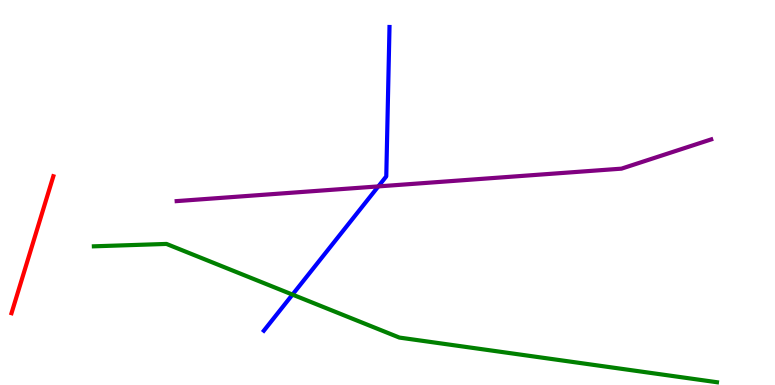[{'lines': ['blue', 'red'], 'intersections': []}, {'lines': ['green', 'red'], 'intersections': []}, {'lines': ['purple', 'red'], 'intersections': []}, {'lines': ['blue', 'green'], 'intersections': [{'x': 3.77, 'y': 2.35}]}, {'lines': ['blue', 'purple'], 'intersections': [{'x': 4.88, 'y': 5.16}]}, {'lines': ['green', 'purple'], 'intersections': []}]